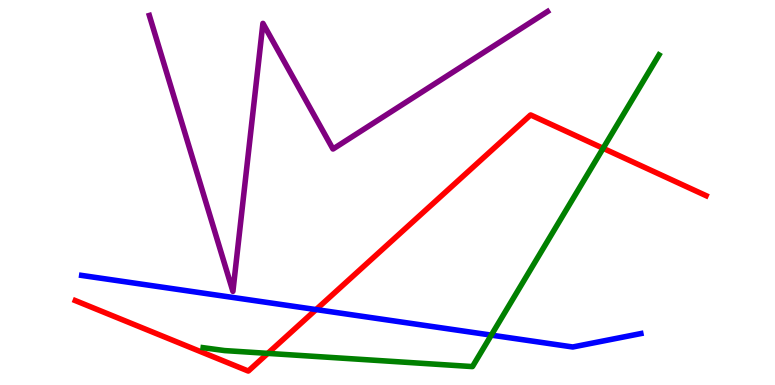[{'lines': ['blue', 'red'], 'intersections': [{'x': 4.08, 'y': 1.96}]}, {'lines': ['green', 'red'], 'intersections': [{'x': 3.46, 'y': 0.822}, {'x': 7.78, 'y': 6.15}]}, {'lines': ['purple', 'red'], 'intersections': []}, {'lines': ['blue', 'green'], 'intersections': [{'x': 6.34, 'y': 1.3}]}, {'lines': ['blue', 'purple'], 'intersections': []}, {'lines': ['green', 'purple'], 'intersections': []}]